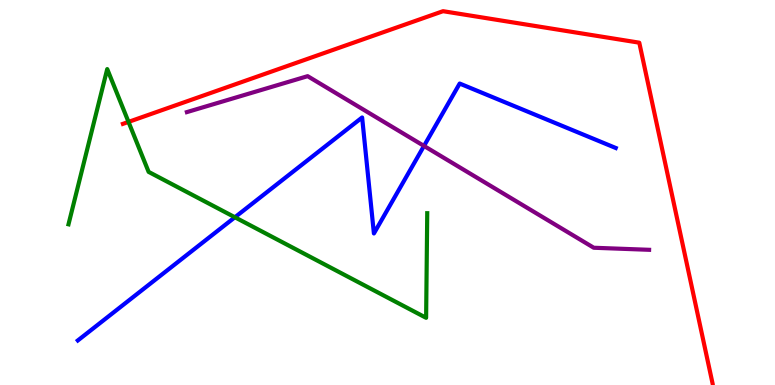[{'lines': ['blue', 'red'], 'intersections': []}, {'lines': ['green', 'red'], 'intersections': [{'x': 1.66, 'y': 6.83}]}, {'lines': ['purple', 'red'], 'intersections': []}, {'lines': ['blue', 'green'], 'intersections': [{'x': 3.03, 'y': 4.36}]}, {'lines': ['blue', 'purple'], 'intersections': [{'x': 5.47, 'y': 6.21}]}, {'lines': ['green', 'purple'], 'intersections': []}]